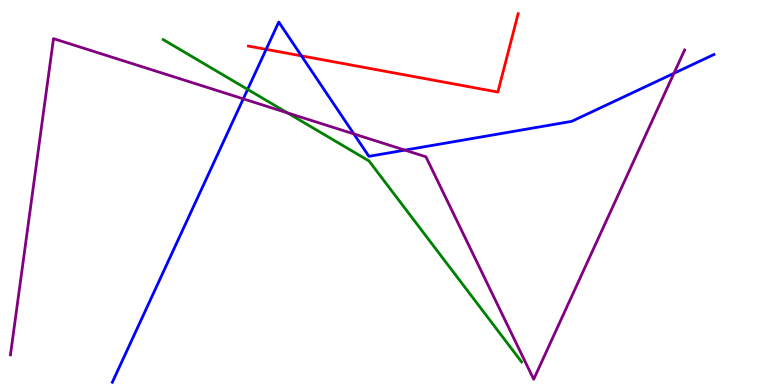[{'lines': ['blue', 'red'], 'intersections': [{'x': 3.43, 'y': 8.72}, {'x': 3.89, 'y': 8.55}]}, {'lines': ['green', 'red'], 'intersections': []}, {'lines': ['purple', 'red'], 'intersections': []}, {'lines': ['blue', 'green'], 'intersections': [{'x': 3.2, 'y': 7.68}]}, {'lines': ['blue', 'purple'], 'intersections': [{'x': 3.14, 'y': 7.43}, {'x': 4.57, 'y': 6.52}, {'x': 5.22, 'y': 6.1}, {'x': 8.7, 'y': 8.1}]}, {'lines': ['green', 'purple'], 'intersections': [{'x': 3.71, 'y': 7.07}]}]